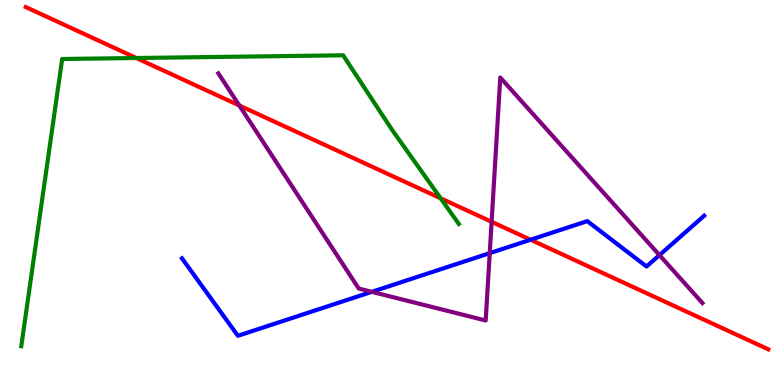[{'lines': ['blue', 'red'], 'intersections': [{'x': 6.85, 'y': 3.77}]}, {'lines': ['green', 'red'], 'intersections': [{'x': 1.76, 'y': 8.49}, {'x': 5.69, 'y': 4.85}]}, {'lines': ['purple', 'red'], 'intersections': [{'x': 3.09, 'y': 7.26}, {'x': 6.34, 'y': 4.24}]}, {'lines': ['blue', 'green'], 'intersections': []}, {'lines': ['blue', 'purple'], 'intersections': [{'x': 4.8, 'y': 2.42}, {'x': 6.32, 'y': 3.42}, {'x': 8.51, 'y': 3.37}]}, {'lines': ['green', 'purple'], 'intersections': []}]